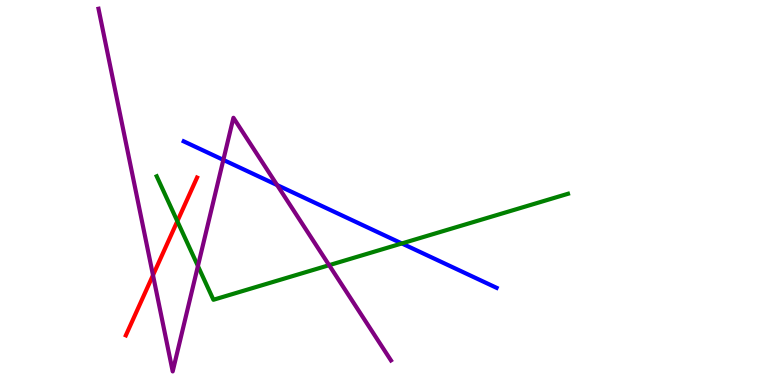[{'lines': ['blue', 'red'], 'intersections': []}, {'lines': ['green', 'red'], 'intersections': [{'x': 2.29, 'y': 4.25}]}, {'lines': ['purple', 'red'], 'intersections': [{'x': 1.97, 'y': 2.85}]}, {'lines': ['blue', 'green'], 'intersections': [{'x': 5.18, 'y': 3.68}]}, {'lines': ['blue', 'purple'], 'intersections': [{'x': 2.88, 'y': 5.85}, {'x': 3.58, 'y': 5.19}]}, {'lines': ['green', 'purple'], 'intersections': [{'x': 2.55, 'y': 3.09}, {'x': 4.25, 'y': 3.11}]}]